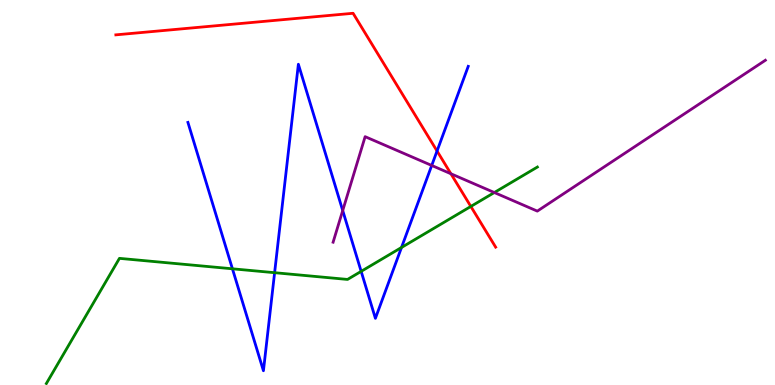[{'lines': ['blue', 'red'], 'intersections': [{'x': 5.64, 'y': 6.08}]}, {'lines': ['green', 'red'], 'intersections': [{'x': 6.08, 'y': 4.64}]}, {'lines': ['purple', 'red'], 'intersections': [{'x': 5.82, 'y': 5.49}]}, {'lines': ['blue', 'green'], 'intersections': [{'x': 3.0, 'y': 3.02}, {'x': 3.54, 'y': 2.92}, {'x': 4.66, 'y': 2.95}, {'x': 5.18, 'y': 3.57}]}, {'lines': ['blue', 'purple'], 'intersections': [{'x': 4.42, 'y': 4.53}, {'x': 5.57, 'y': 5.7}]}, {'lines': ['green', 'purple'], 'intersections': [{'x': 6.38, 'y': 5.0}]}]